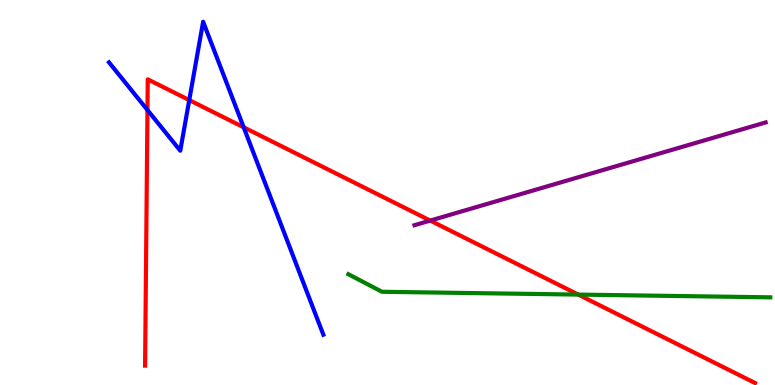[{'lines': ['blue', 'red'], 'intersections': [{'x': 1.9, 'y': 7.14}, {'x': 2.44, 'y': 7.4}, {'x': 3.14, 'y': 6.69}]}, {'lines': ['green', 'red'], 'intersections': [{'x': 7.46, 'y': 2.35}]}, {'lines': ['purple', 'red'], 'intersections': [{'x': 5.55, 'y': 4.27}]}, {'lines': ['blue', 'green'], 'intersections': []}, {'lines': ['blue', 'purple'], 'intersections': []}, {'lines': ['green', 'purple'], 'intersections': []}]